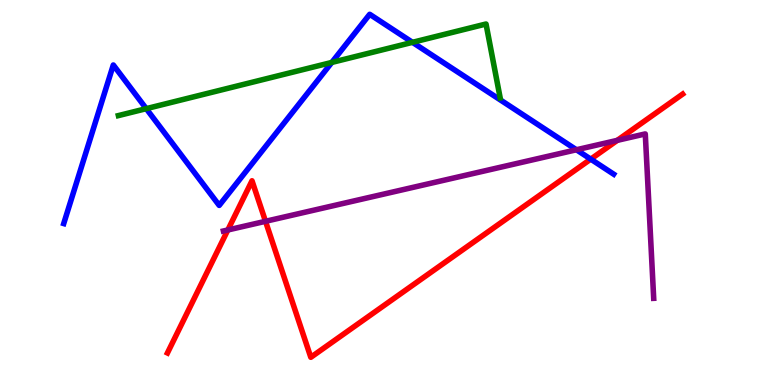[{'lines': ['blue', 'red'], 'intersections': [{'x': 7.62, 'y': 5.87}]}, {'lines': ['green', 'red'], 'intersections': []}, {'lines': ['purple', 'red'], 'intersections': [{'x': 2.94, 'y': 4.03}, {'x': 3.43, 'y': 4.25}, {'x': 7.97, 'y': 6.35}]}, {'lines': ['blue', 'green'], 'intersections': [{'x': 1.89, 'y': 7.18}, {'x': 4.28, 'y': 8.38}, {'x': 5.32, 'y': 8.9}]}, {'lines': ['blue', 'purple'], 'intersections': [{'x': 7.44, 'y': 6.11}]}, {'lines': ['green', 'purple'], 'intersections': []}]